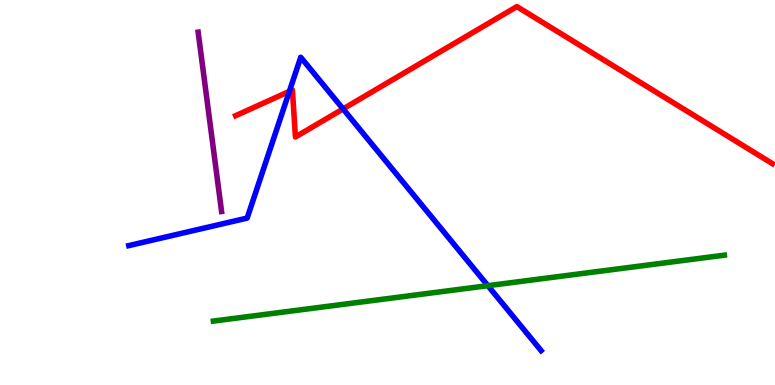[{'lines': ['blue', 'red'], 'intersections': [{'x': 3.73, 'y': 7.63}, {'x': 4.43, 'y': 7.17}]}, {'lines': ['green', 'red'], 'intersections': []}, {'lines': ['purple', 'red'], 'intersections': []}, {'lines': ['blue', 'green'], 'intersections': [{'x': 6.3, 'y': 2.58}]}, {'lines': ['blue', 'purple'], 'intersections': []}, {'lines': ['green', 'purple'], 'intersections': []}]